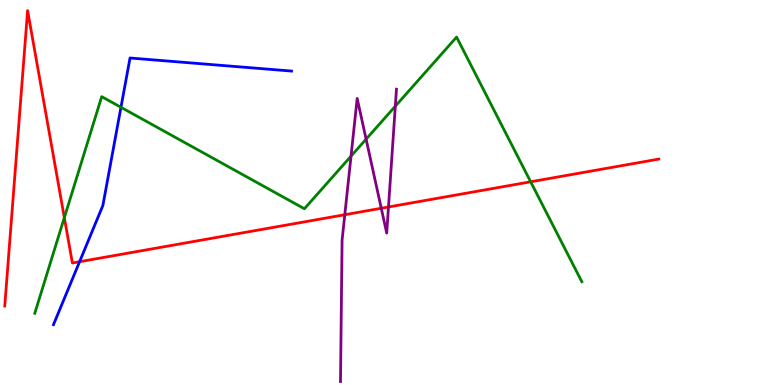[{'lines': ['blue', 'red'], 'intersections': [{'x': 1.03, 'y': 3.2}]}, {'lines': ['green', 'red'], 'intersections': [{'x': 0.83, 'y': 4.35}, {'x': 6.85, 'y': 5.28}]}, {'lines': ['purple', 'red'], 'intersections': [{'x': 4.45, 'y': 4.42}, {'x': 4.92, 'y': 4.59}, {'x': 5.01, 'y': 4.62}]}, {'lines': ['blue', 'green'], 'intersections': [{'x': 1.56, 'y': 7.21}]}, {'lines': ['blue', 'purple'], 'intersections': []}, {'lines': ['green', 'purple'], 'intersections': [{'x': 4.53, 'y': 5.94}, {'x': 4.72, 'y': 6.39}, {'x': 5.1, 'y': 7.24}]}]